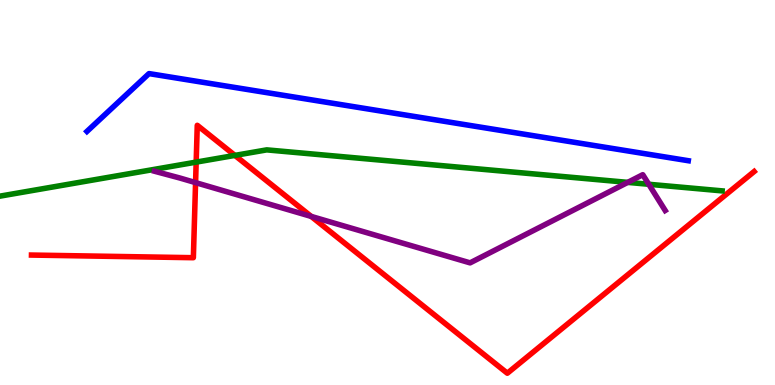[{'lines': ['blue', 'red'], 'intersections': []}, {'lines': ['green', 'red'], 'intersections': [{'x': 2.53, 'y': 5.79}, {'x': 3.03, 'y': 5.96}]}, {'lines': ['purple', 'red'], 'intersections': [{'x': 2.52, 'y': 5.26}, {'x': 4.02, 'y': 4.38}]}, {'lines': ['blue', 'green'], 'intersections': []}, {'lines': ['blue', 'purple'], 'intersections': []}, {'lines': ['green', 'purple'], 'intersections': [{'x': 8.1, 'y': 5.26}, {'x': 8.37, 'y': 5.21}]}]